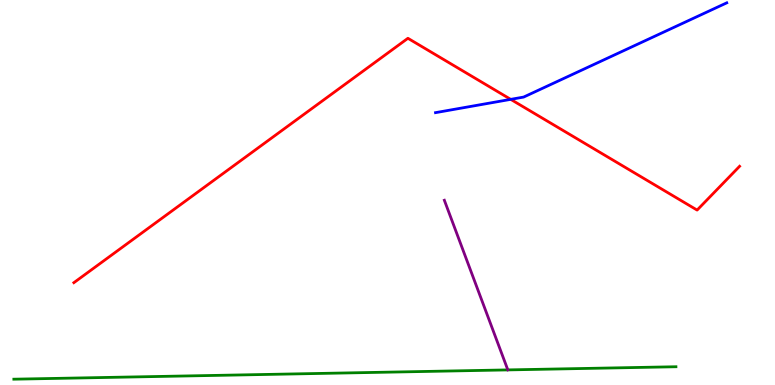[{'lines': ['blue', 'red'], 'intersections': [{'x': 6.59, 'y': 7.42}]}, {'lines': ['green', 'red'], 'intersections': []}, {'lines': ['purple', 'red'], 'intersections': []}, {'lines': ['blue', 'green'], 'intersections': []}, {'lines': ['blue', 'purple'], 'intersections': []}, {'lines': ['green', 'purple'], 'intersections': []}]